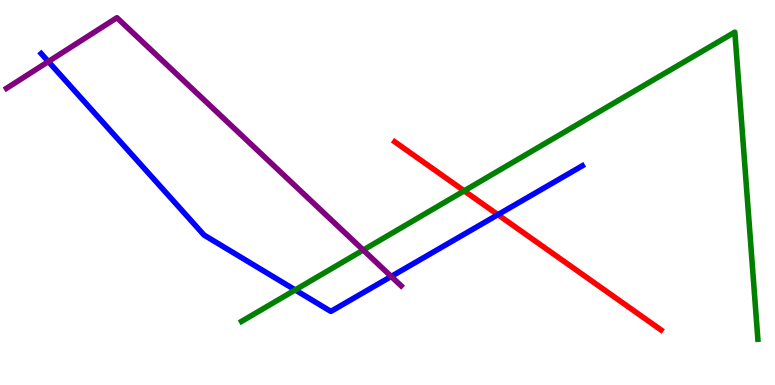[{'lines': ['blue', 'red'], 'intersections': [{'x': 6.42, 'y': 4.42}]}, {'lines': ['green', 'red'], 'intersections': [{'x': 5.99, 'y': 5.04}]}, {'lines': ['purple', 'red'], 'intersections': []}, {'lines': ['blue', 'green'], 'intersections': [{'x': 3.81, 'y': 2.47}]}, {'lines': ['blue', 'purple'], 'intersections': [{'x': 0.624, 'y': 8.4}, {'x': 5.05, 'y': 2.82}]}, {'lines': ['green', 'purple'], 'intersections': [{'x': 4.69, 'y': 3.51}]}]